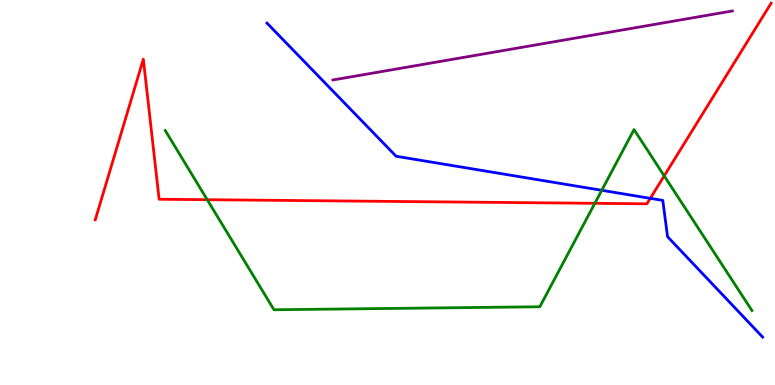[{'lines': ['blue', 'red'], 'intersections': [{'x': 8.39, 'y': 4.85}]}, {'lines': ['green', 'red'], 'intersections': [{'x': 2.67, 'y': 4.81}, {'x': 7.68, 'y': 4.72}, {'x': 8.57, 'y': 5.43}]}, {'lines': ['purple', 'red'], 'intersections': []}, {'lines': ['blue', 'green'], 'intersections': [{'x': 7.76, 'y': 5.06}]}, {'lines': ['blue', 'purple'], 'intersections': []}, {'lines': ['green', 'purple'], 'intersections': []}]